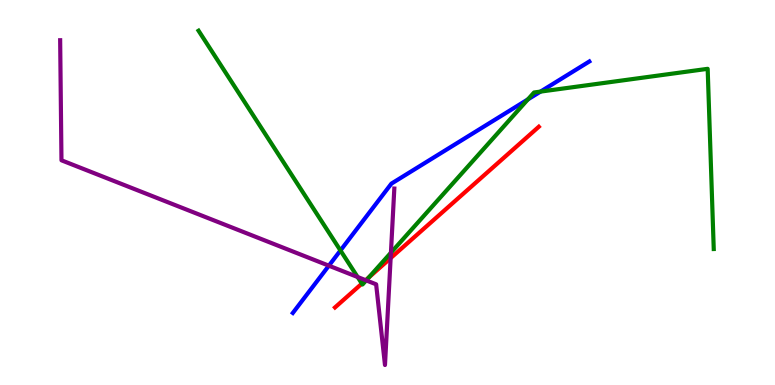[{'lines': ['blue', 'red'], 'intersections': []}, {'lines': ['green', 'red'], 'intersections': [{'x': 4.67, 'y': 2.63}, {'x': 4.76, 'y': 2.79}]}, {'lines': ['purple', 'red'], 'intersections': [{'x': 4.72, 'y': 2.72}, {'x': 5.04, 'y': 3.3}]}, {'lines': ['blue', 'green'], 'intersections': [{'x': 4.39, 'y': 3.49}, {'x': 6.81, 'y': 7.42}, {'x': 6.97, 'y': 7.62}]}, {'lines': ['blue', 'purple'], 'intersections': [{'x': 4.24, 'y': 3.1}]}, {'lines': ['green', 'purple'], 'intersections': [{'x': 4.61, 'y': 2.8}, {'x': 4.72, 'y': 2.72}, {'x': 5.04, 'y': 3.44}]}]